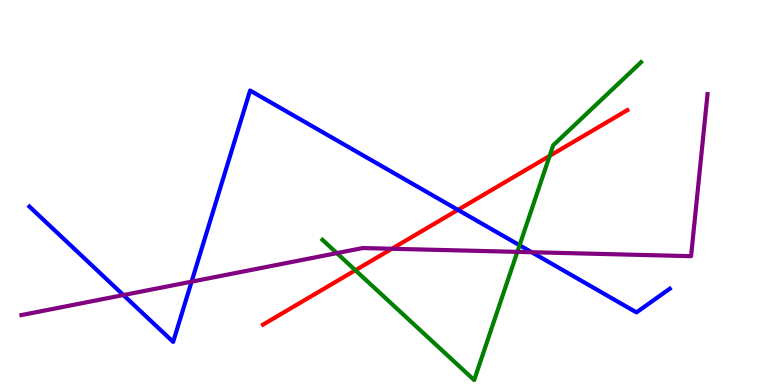[{'lines': ['blue', 'red'], 'intersections': [{'x': 5.91, 'y': 4.55}]}, {'lines': ['green', 'red'], 'intersections': [{'x': 4.59, 'y': 2.98}, {'x': 7.09, 'y': 5.95}]}, {'lines': ['purple', 'red'], 'intersections': [{'x': 5.06, 'y': 3.54}]}, {'lines': ['blue', 'green'], 'intersections': [{'x': 6.7, 'y': 3.63}]}, {'lines': ['blue', 'purple'], 'intersections': [{'x': 1.59, 'y': 2.34}, {'x': 2.47, 'y': 2.68}, {'x': 6.86, 'y': 3.45}]}, {'lines': ['green', 'purple'], 'intersections': [{'x': 4.35, 'y': 3.43}, {'x': 6.68, 'y': 3.46}]}]